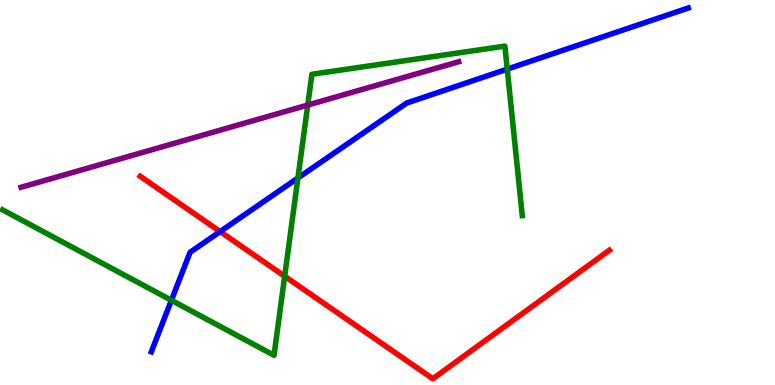[{'lines': ['blue', 'red'], 'intersections': [{'x': 2.84, 'y': 3.98}]}, {'lines': ['green', 'red'], 'intersections': [{'x': 3.67, 'y': 2.82}]}, {'lines': ['purple', 'red'], 'intersections': []}, {'lines': ['blue', 'green'], 'intersections': [{'x': 2.21, 'y': 2.2}, {'x': 3.84, 'y': 5.38}, {'x': 6.55, 'y': 8.2}]}, {'lines': ['blue', 'purple'], 'intersections': []}, {'lines': ['green', 'purple'], 'intersections': [{'x': 3.97, 'y': 7.27}]}]